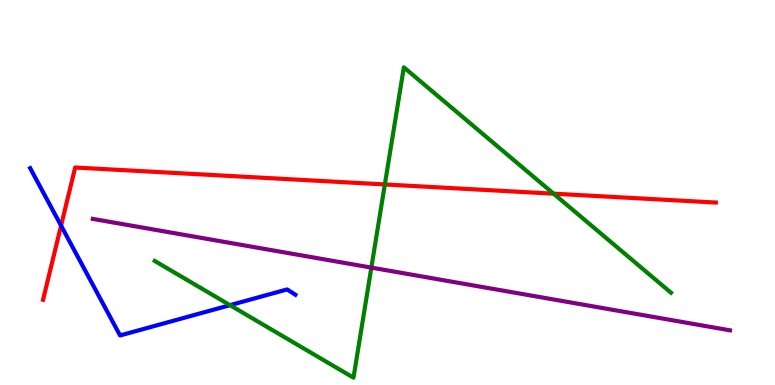[{'lines': ['blue', 'red'], 'intersections': [{'x': 0.788, 'y': 4.14}]}, {'lines': ['green', 'red'], 'intersections': [{'x': 4.97, 'y': 5.21}, {'x': 7.14, 'y': 4.97}]}, {'lines': ['purple', 'red'], 'intersections': []}, {'lines': ['blue', 'green'], 'intersections': [{'x': 2.97, 'y': 2.07}]}, {'lines': ['blue', 'purple'], 'intersections': []}, {'lines': ['green', 'purple'], 'intersections': [{'x': 4.79, 'y': 3.05}]}]